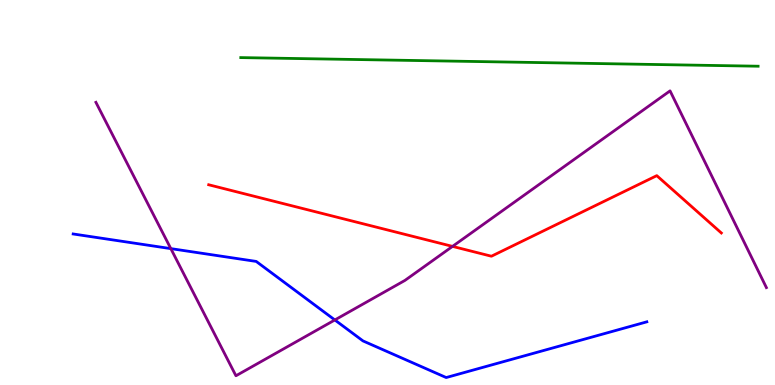[{'lines': ['blue', 'red'], 'intersections': []}, {'lines': ['green', 'red'], 'intersections': []}, {'lines': ['purple', 'red'], 'intersections': [{'x': 5.84, 'y': 3.6}]}, {'lines': ['blue', 'green'], 'intersections': []}, {'lines': ['blue', 'purple'], 'intersections': [{'x': 2.2, 'y': 3.54}, {'x': 4.32, 'y': 1.69}]}, {'lines': ['green', 'purple'], 'intersections': []}]